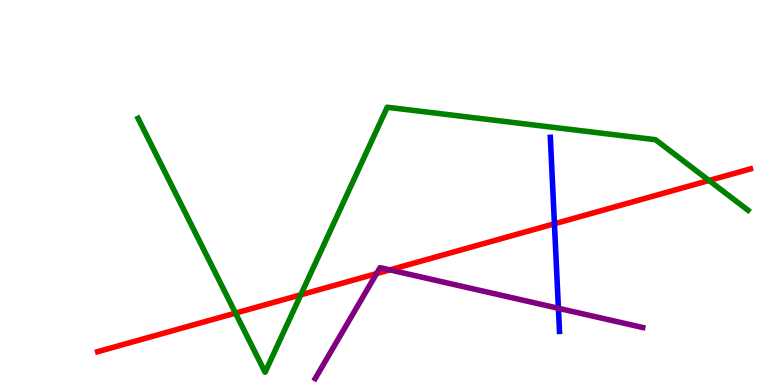[{'lines': ['blue', 'red'], 'intersections': [{'x': 7.15, 'y': 4.19}]}, {'lines': ['green', 'red'], 'intersections': [{'x': 3.04, 'y': 1.87}, {'x': 3.88, 'y': 2.34}, {'x': 9.15, 'y': 5.31}]}, {'lines': ['purple', 'red'], 'intersections': [{'x': 4.86, 'y': 2.89}, {'x': 5.03, 'y': 2.99}]}, {'lines': ['blue', 'green'], 'intersections': []}, {'lines': ['blue', 'purple'], 'intersections': [{'x': 7.21, 'y': 1.99}]}, {'lines': ['green', 'purple'], 'intersections': []}]